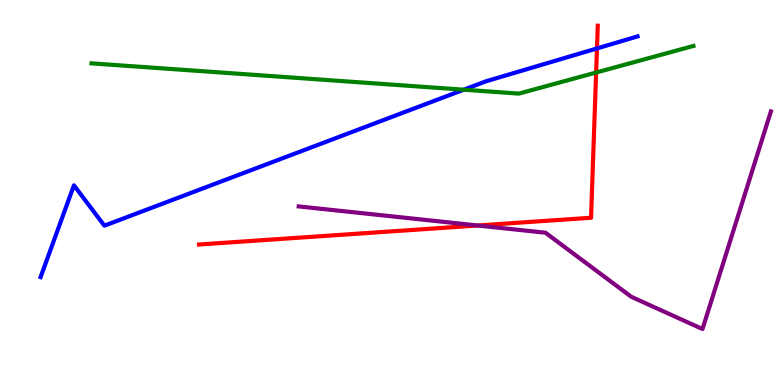[{'lines': ['blue', 'red'], 'intersections': [{'x': 7.7, 'y': 8.74}]}, {'lines': ['green', 'red'], 'intersections': [{'x': 7.69, 'y': 8.12}]}, {'lines': ['purple', 'red'], 'intersections': [{'x': 6.16, 'y': 4.14}]}, {'lines': ['blue', 'green'], 'intersections': [{'x': 5.98, 'y': 7.67}]}, {'lines': ['blue', 'purple'], 'intersections': []}, {'lines': ['green', 'purple'], 'intersections': []}]